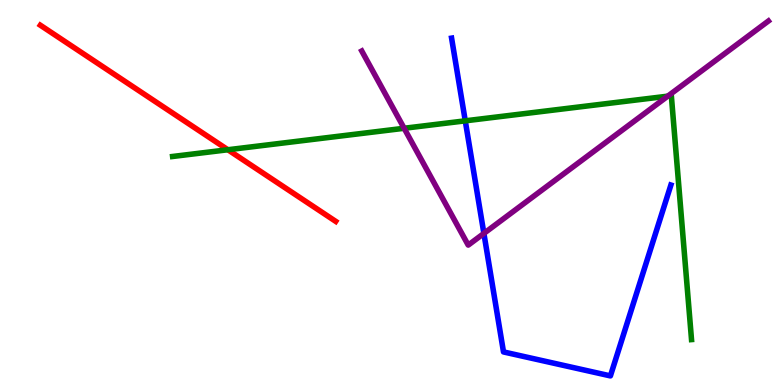[{'lines': ['blue', 'red'], 'intersections': []}, {'lines': ['green', 'red'], 'intersections': [{'x': 2.94, 'y': 6.11}]}, {'lines': ['purple', 'red'], 'intersections': []}, {'lines': ['blue', 'green'], 'intersections': [{'x': 6.0, 'y': 6.86}]}, {'lines': ['blue', 'purple'], 'intersections': [{'x': 6.24, 'y': 3.94}]}, {'lines': ['green', 'purple'], 'intersections': [{'x': 5.21, 'y': 6.67}, {'x': 8.62, 'y': 7.5}]}]